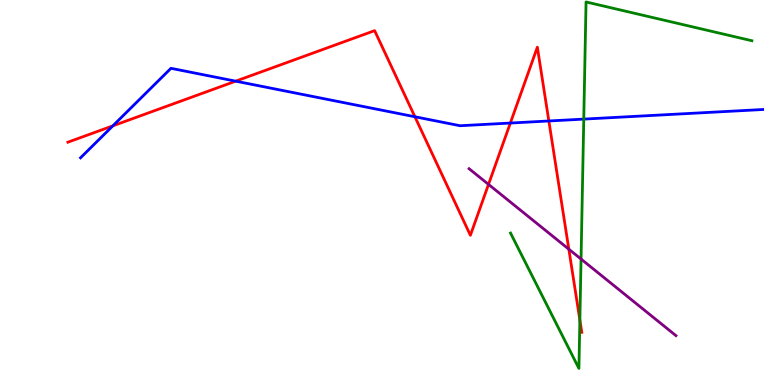[{'lines': ['blue', 'red'], 'intersections': [{'x': 1.46, 'y': 6.73}, {'x': 3.04, 'y': 7.89}, {'x': 5.35, 'y': 6.97}, {'x': 6.59, 'y': 6.8}, {'x': 7.08, 'y': 6.86}]}, {'lines': ['green', 'red'], 'intersections': [{'x': 7.48, 'y': 1.69}]}, {'lines': ['purple', 'red'], 'intersections': [{'x': 6.3, 'y': 5.21}, {'x': 7.34, 'y': 3.53}]}, {'lines': ['blue', 'green'], 'intersections': [{'x': 7.53, 'y': 6.91}]}, {'lines': ['blue', 'purple'], 'intersections': []}, {'lines': ['green', 'purple'], 'intersections': [{'x': 7.5, 'y': 3.27}]}]